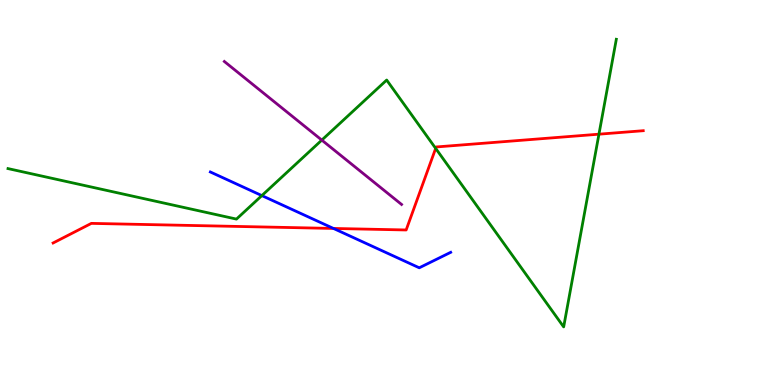[{'lines': ['blue', 'red'], 'intersections': [{'x': 4.3, 'y': 4.07}]}, {'lines': ['green', 'red'], 'intersections': [{'x': 5.62, 'y': 6.15}, {'x': 7.73, 'y': 6.51}]}, {'lines': ['purple', 'red'], 'intersections': []}, {'lines': ['blue', 'green'], 'intersections': [{'x': 3.38, 'y': 4.92}]}, {'lines': ['blue', 'purple'], 'intersections': []}, {'lines': ['green', 'purple'], 'intersections': [{'x': 4.15, 'y': 6.36}]}]